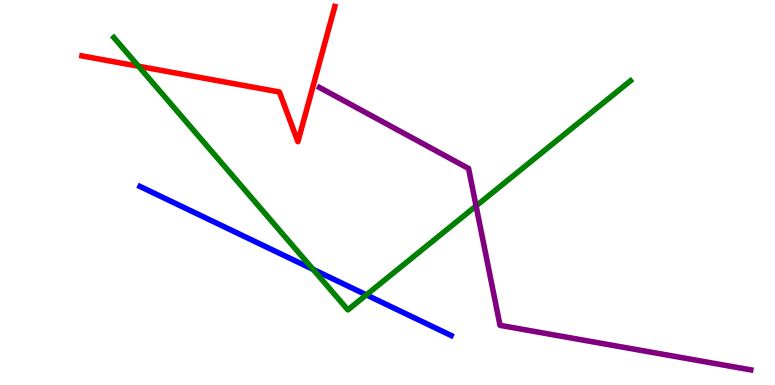[{'lines': ['blue', 'red'], 'intersections': []}, {'lines': ['green', 'red'], 'intersections': [{'x': 1.79, 'y': 8.28}]}, {'lines': ['purple', 'red'], 'intersections': []}, {'lines': ['blue', 'green'], 'intersections': [{'x': 4.04, 'y': 3.0}, {'x': 4.73, 'y': 2.34}]}, {'lines': ['blue', 'purple'], 'intersections': []}, {'lines': ['green', 'purple'], 'intersections': [{'x': 6.14, 'y': 4.65}]}]